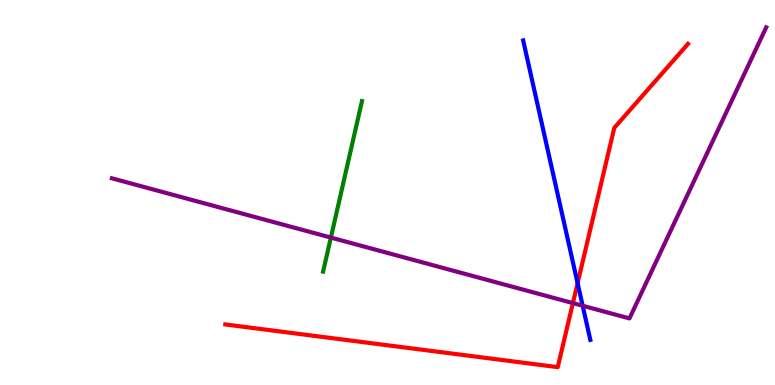[{'lines': ['blue', 'red'], 'intersections': [{'x': 7.45, 'y': 2.65}]}, {'lines': ['green', 'red'], 'intersections': []}, {'lines': ['purple', 'red'], 'intersections': [{'x': 7.39, 'y': 2.13}]}, {'lines': ['blue', 'green'], 'intersections': []}, {'lines': ['blue', 'purple'], 'intersections': [{'x': 7.52, 'y': 2.06}]}, {'lines': ['green', 'purple'], 'intersections': [{'x': 4.27, 'y': 3.83}]}]